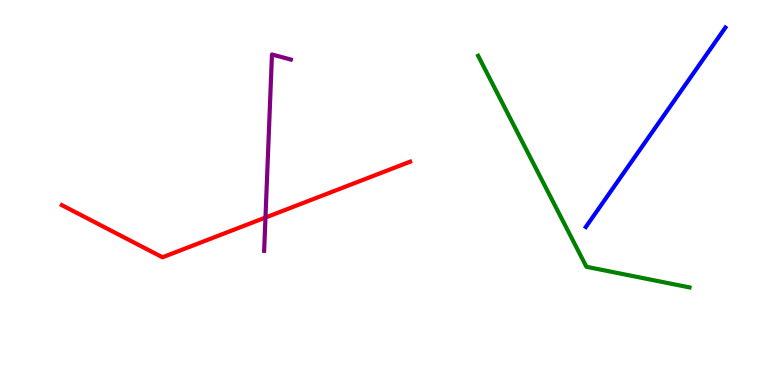[{'lines': ['blue', 'red'], 'intersections': []}, {'lines': ['green', 'red'], 'intersections': []}, {'lines': ['purple', 'red'], 'intersections': [{'x': 3.43, 'y': 4.35}]}, {'lines': ['blue', 'green'], 'intersections': []}, {'lines': ['blue', 'purple'], 'intersections': []}, {'lines': ['green', 'purple'], 'intersections': []}]